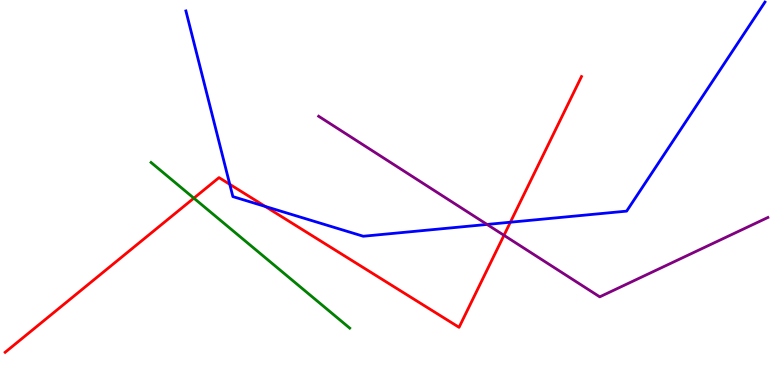[{'lines': ['blue', 'red'], 'intersections': [{'x': 2.96, 'y': 5.21}, {'x': 3.42, 'y': 4.64}, {'x': 6.59, 'y': 4.23}]}, {'lines': ['green', 'red'], 'intersections': [{'x': 2.5, 'y': 4.85}]}, {'lines': ['purple', 'red'], 'intersections': [{'x': 6.5, 'y': 3.89}]}, {'lines': ['blue', 'green'], 'intersections': []}, {'lines': ['blue', 'purple'], 'intersections': [{'x': 6.28, 'y': 4.17}]}, {'lines': ['green', 'purple'], 'intersections': []}]